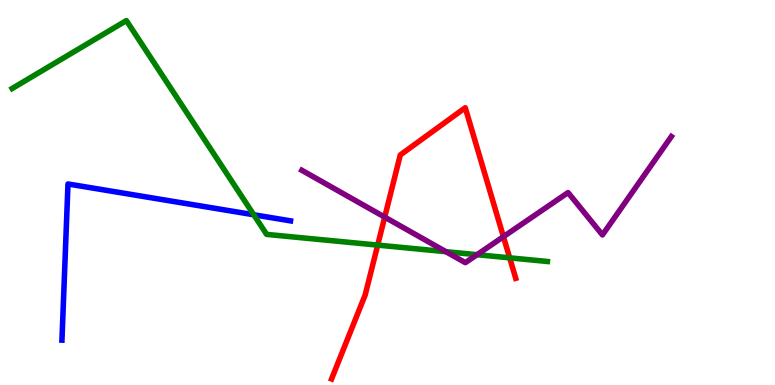[{'lines': ['blue', 'red'], 'intersections': []}, {'lines': ['green', 'red'], 'intersections': [{'x': 4.87, 'y': 3.63}, {'x': 6.58, 'y': 3.3}]}, {'lines': ['purple', 'red'], 'intersections': [{'x': 4.96, 'y': 4.36}, {'x': 6.5, 'y': 3.85}]}, {'lines': ['blue', 'green'], 'intersections': [{'x': 3.27, 'y': 4.42}]}, {'lines': ['blue', 'purple'], 'intersections': []}, {'lines': ['green', 'purple'], 'intersections': [{'x': 5.75, 'y': 3.46}, {'x': 6.16, 'y': 3.38}]}]